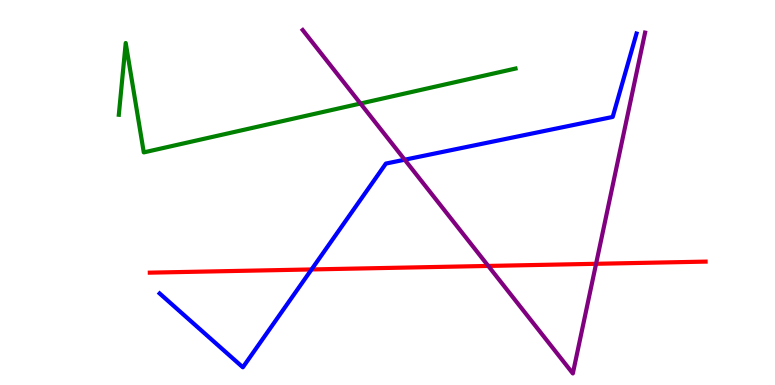[{'lines': ['blue', 'red'], 'intersections': [{'x': 4.02, 'y': 3.0}]}, {'lines': ['green', 'red'], 'intersections': []}, {'lines': ['purple', 'red'], 'intersections': [{'x': 6.3, 'y': 3.09}, {'x': 7.69, 'y': 3.15}]}, {'lines': ['blue', 'green'], 'intersections': []}, {'lines': ['blue', 'purple'], 'intersections': [{'x': 5.22, 'y': 5.85}]}, {'lines': ['green', 'purple'], 'intersections': [{'x': 4.65, 'y': 7.31}]}]